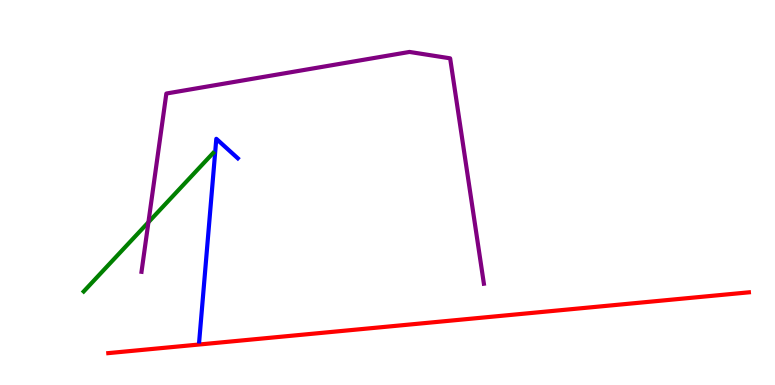[{'lines': ['blue', 'red'], 'intersections': []}, {'lines': ['green', 'red'], 'intersections': []}, {'lines': ['purple', 'red'], 'intersections': []}, {'lines': ['blue', 'green'], 'intersections': []}, {'lines': ['blue', 'purple'], 'intersections': []}, {'lines': ['green', 'purple'], 'intersections': [{'x': 1.92, 'y': 4.23}]}]